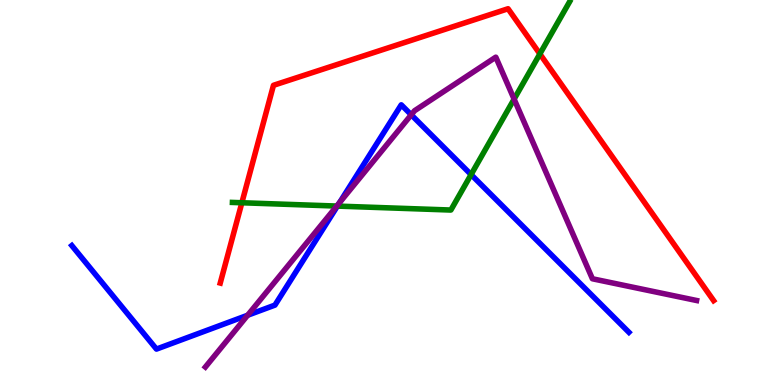[{'lines': ['blue', 'red'], 'intersections': []}, {'lines': ['green', 'red'], 'intersections': [{'x': 3.12, 'y': 4.73}, {'x': 6.97, 'y': 8.6}]}, {'lines': ['purple', 'red'], 'intersections': []}, {'lines': ['blue', 'green'], 'intersections': [{'x': 4.35, 'y': 4.65}, {'x': 6.08, 'y': 5.47}]}, {'lines': ['blue', 'purple'], 'intersections': [{'x': 3.2, 'y': 1.81}, {'x': 4.38, 'y': 4.74}, {'x': 5.31, 'y': 7.02}]}, {'lines': ['green', 'purple'], 'intersections': [{'x': 4.35, 'y': 4.65}, {'x': 6.63, 'y': 7.43}]}]